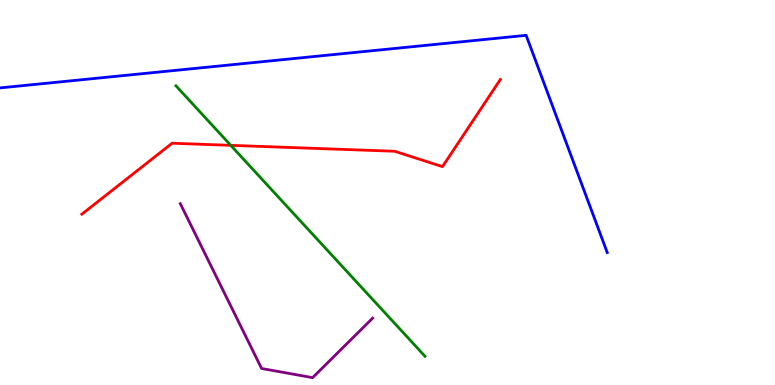[{'lines': ['blue', 'red'], 'intersections': []}, {'lines': ['green', 'red'], 'intersections': [{'x': 2.98, 'y': 6.22}]}, {'lines': ['purple', 'red'], 'intersections': []}, {'lines': ['blue', 'green'], 'intersections': []}, {'lines': ['blue', 'purple'], 'intersections': []}, {'lines': ['green', 'purple'], 'intersections': []}]